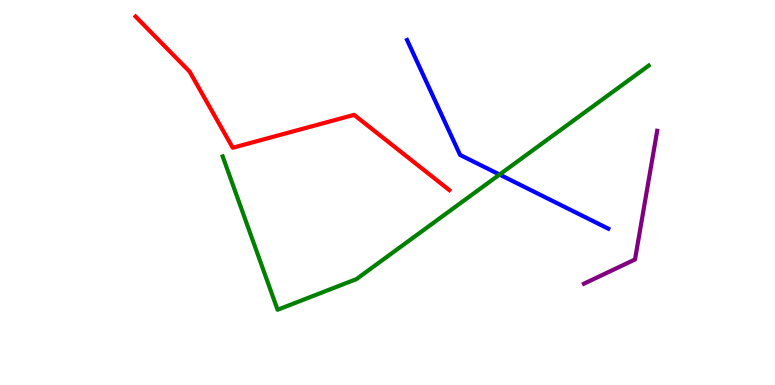[{'lines': ['blue', 'red'], 'intersections': []}, {'lines': ['green', 'red'], 'intersections': []}, {'lines': ['purple', 'red'], 'intersections': []}, {'lines': ['blue', 'green'], 'intersections': [{'x': 6.45, 'y': 5.47}]}, {'lines': ['blue', 'purple'], 'intersections': []}, {'lines': ['green', 'purple'], 'intersections': []}]